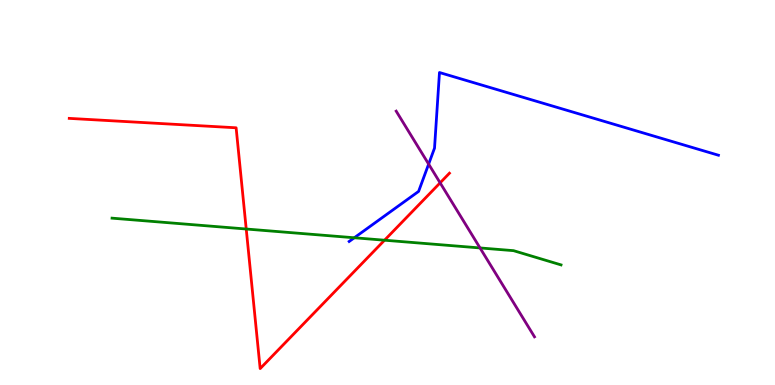[{'lines': ['blue', 'red'], 'intersections': []}, {'lines': ['green', 'red'], 'intersections': [{'x': 3.18, 'y': 4.05}, {'x': 4.96, 'y': 3.76}]}, {'lines': ['purple', 'red'], 'intersections': [{'x': 5.68, 'y': 5.25}]}, {'lines': ['blue', 'green'], 'intersections': [{'x': 4.57, 'y': 3.82}]}, {'lines': ['blue', 'purple'], 'intersections': [{'x': 5.53, 'y': 5.74}]}, {'lines': ['green', 'purple'], 'intersections': [{'x': 6.19, 'y': 3.56}]}]